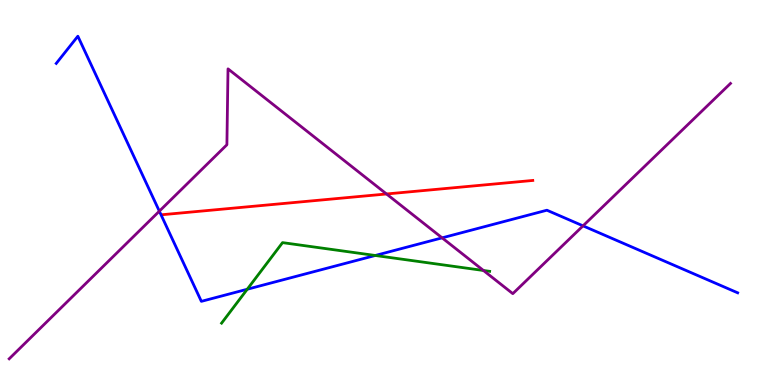[{'lines': ['blue', 'red'], 'intersections': []}, {'lines': ['green', 'red'], 'intersections': []}, {'lines': ['purple', 'red'], 'intersections': [{'x': 4.99, 'y': 4.96}]}, {'lines': ['blue', 'green'], 'intersections': [{'x': 3.19, 'y': 2.49}, {'x': 4.84, 'y': 3.36}]}, {'lines': ['blue', 'purple'], 'intersections': [{'x': 2.06, 'y': 4.52}, {'x': 5.7, 'y': 3.82}, {'x': 7.52, 'y': 4.13}]}, {'lines': ['green', 'purple'], 'intersections': [{'x': 6.24, 'y': 2.97}]}]